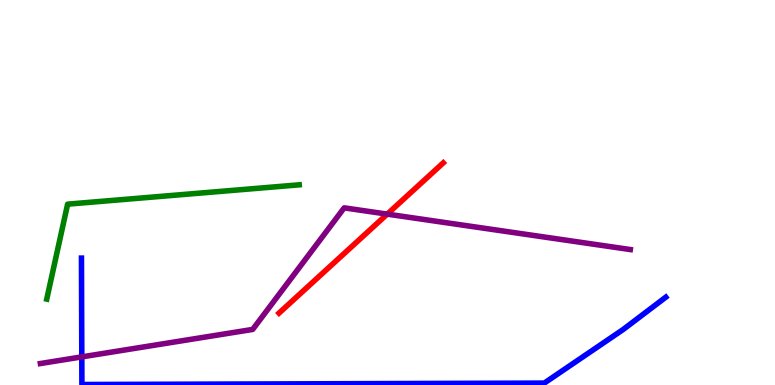[{'lines': ['blue', 'red'], 'intersections': []}, {'lines': ['green', 'red'], 'intersections': []}, {'lines': ['purple', 'red'], 'intersections': [{'x': 5.0, 'y': 4.44}]}, {'lines': ['blue', 'green'], 'intersections': []}, {'lines': ['blue', 'purple'], 'intersections': [{'x': 1.06, 'y': 0.73}]}, {'lines': ['green', 'purple'], 'intersections': []}]